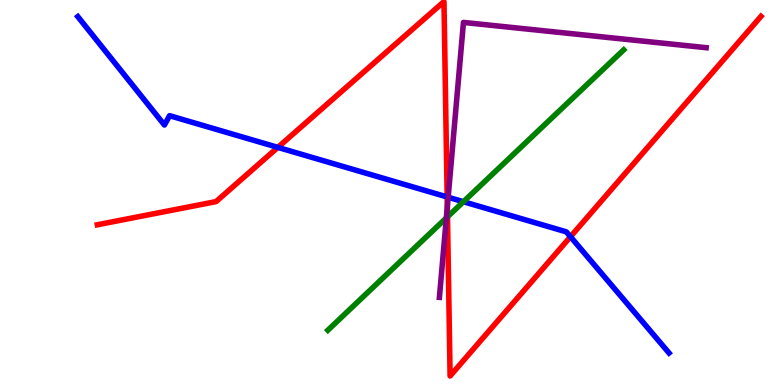[{'lines': ['blue', 'red'], 'intersections': [{'x': 3.58, 'y': 6.17}, {'x': 5.77, 'y': 4.88}, {'x': 7.36, 'y': 3.85}]}, {'lines': ['green', 'red'], 'intersections': [{'x': 5.77, 'y': 4.37}]}, {'lines': ['purple', 'red'], 'intersections': [{'x': 5.77, 'y': 4.63}]}, {'lines': ['blue', 'green'], 'intersections': [{'x': 5.98, 'y': 4.76}]}, {'lines': ['blue', 'purple'], 'intersections': [{'x': 5.78, 'y': 4.88}]}, {'lines': ['green', 'purple'], 'intersections': [{'x': 5.76, 'y': 4.34}]}]